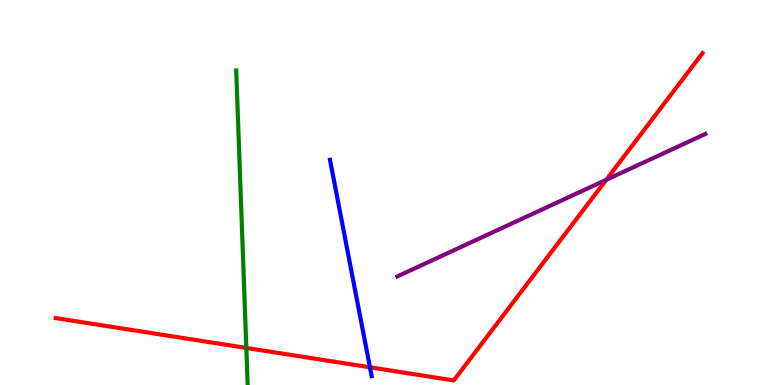[{'lines': ['blue', 'red'], 'intersections': [{'x': 4.77, 'y': 0.46}]}, {'lines': ['green', 'red'], 'intersections': [{'x': 3.18, 'y': 0.963}]}, {'lines': ['purple', 'red'], 'intersections': [{'x': 7.82, 'y': 5.33}]}, {'lines': ['blue', 'green'], 'intersections': []}, {'lines': ['blue', 'purple'], 'intersections': []}, {'lines': ['green', 'purple'], 'intersections': []}]